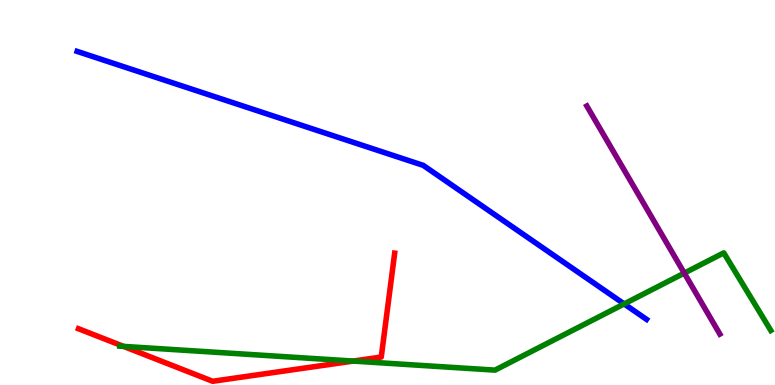[{'lines': ['blue', 'red'], 'intersections': []}, {'lines': ['green', 'red'], 'intersections': [{'x': 1.59, 'y': 1.0}, {'x': 4.56, 'y': 0.622}]}, {'lines': ['purple', 'red'], 'intersections': []}, {'lines': ['blue', 'green'], 'intersections': [{'x': 8.05, 'y': 2.11}]}, {'lines': ['blue', 'purple'], 'intersections': []}, {'lines': ['green', 'purple'], 'intersections': [{'x': 8.83, 'y': 2.91}]}]